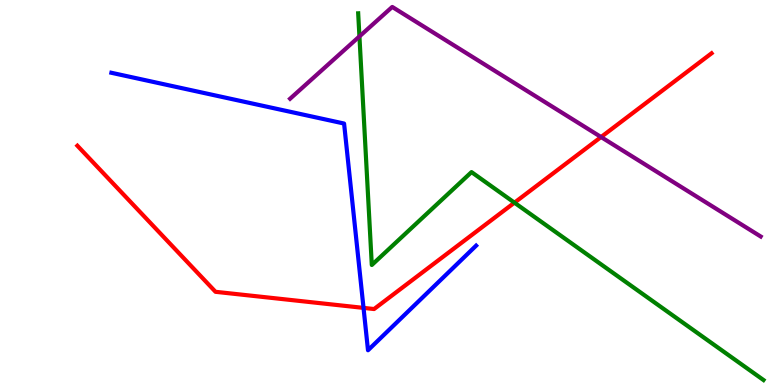[{'lines': ['blue', 'red'], 'intersections': [{'x': 4.69, 'y': 2.0}]}, {'lines': ['green', 'red'], 'intersections': [{'x': 6.64, 'y': 4.74}]}, {'lines': ['purple', 'red'], 'intersections': [{'x': 7.76, 'y': 6.44}]}, {'lines': ['blue', 'green'], 'intersections': []}, {'lines': ['blue', 'purple'], 'intersections': []}, {'lines': ['green', 'purple'], 'intersections': [{'x': 4.64, 'y': 9.05}]}]